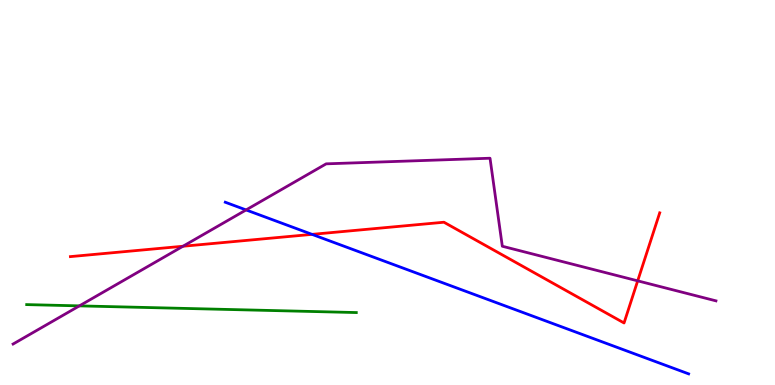[{'lines': ['blue', 'red'], 'intersections': [{'x': 4.03, 'y': 3.91}]}, {'lines': ['green', 'red'], 'intersections': []}, {'lines': ['purple', 'red'], 'intersections': [{'x': 2.36, 'y': 3.6}, {'x': 8.23, 'y': 2.71}]}, {'lines': ['blue', 'green'], 'intersections': []}, {'lines': ['blue', 'purple'], 'intersections': [{'x': 3.18, 'y': 4.55}]}, {'lines': ['green', 'purple'], 'intersections': [{'x': 1.02, 'y': 2.06}]}]